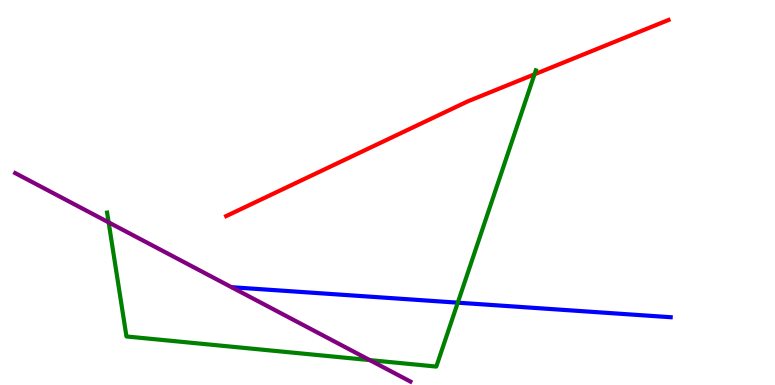[{'lines': ['blue', 'red'], 'intersections': []}, {'lines': ['green', 'red'], 'intersections': [{'x': 6.9, 'y': 8.07}]}, {'lines': ['purple', 'red'], 'intersections': []}, {'lines': ['blue', 'green'], 'intersections': [{'x': 5.91, 'y': 2.14}]}, {'lines': ['blue', 'purple'], 'intersections': []}, {'lines': ['green', 'purple'], 'intersections': [{'x': 1.4, 'y': 4.22}, {'x': 4.77, 'y': 0.647}]}]